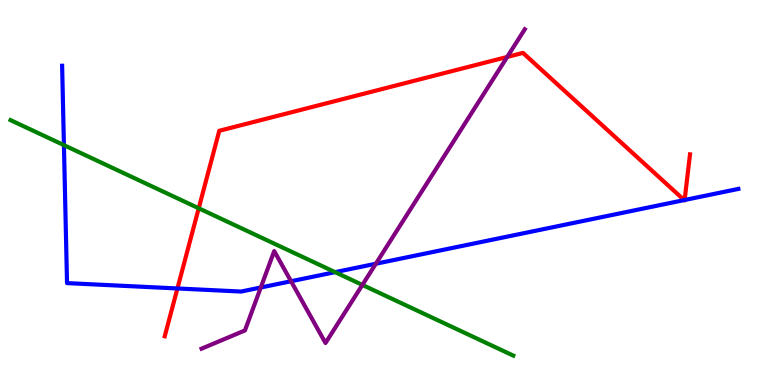[{'lines': ['blue', 'red'], 'intersections': [{'x': 2.29, 'y': 2.51}, {'x': 8.83, 'y': 4.8}, {'x': 8.83, 'y': 4.81}]}, {'lines': ['green', 'red'], 'intersections': [{'x': 2.56, 'y': 4.59}]}, {'lines': ['purple', 'red'], 'intersections': [{'x': 6.54, 'y': 8.52}]}, {'lines': ['blue', 'green'], 'intersections': [{'x': 0.825, 'y': 6.23}, {'x': 4.32, 'y': 2.93}]}, {'lines': ['blue', 'purple'], 'intersections': [{'x': 3.36, 'y': 2.53}, {'x': 3.76, 'y': 2.69}, {'x': 4.85, 'y': 3.15}]}, {'lines': ['green', 'purple'], 'intersections': [{'x': 4.68, 'y': 2.6}]}]